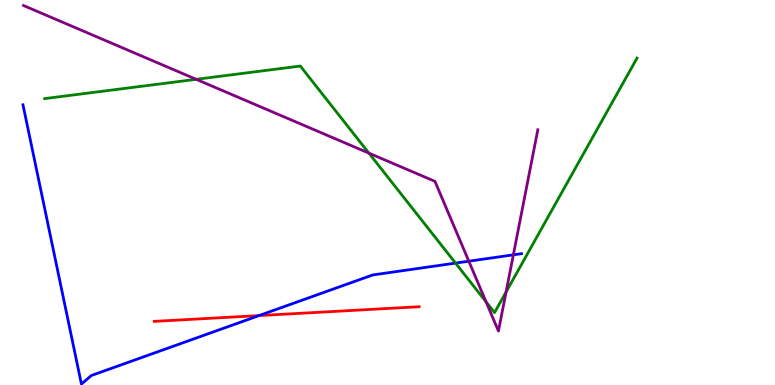[{'lines': ['blue', 'red'], 'intersections': [{'x': 3.34, 'y': 1.8}]}, {'lines': ['green', 'red'], 'intersections': []}, {'lines': ['purple', 'red'], 'intersections': []}, {'lines': ['blue', 'green'], 'intersections': [{'x': 5.88, 'y': 3.17}]}, {'lines': ['blue', 'purple'], 'intersections': [{'x': 6.05, 'y': 3.22}, {'x': 6.62, 'y': 3.38}]}, {'lines': ['green', 'purple'], 'intersections': [{'x': 2.53, 'y': 7.94}, {'x': 4.76, 'y': 6.02}, {'x': 6.27, 'y': 2.16}, {'x': 6.53, 'y': 2.42}]}]